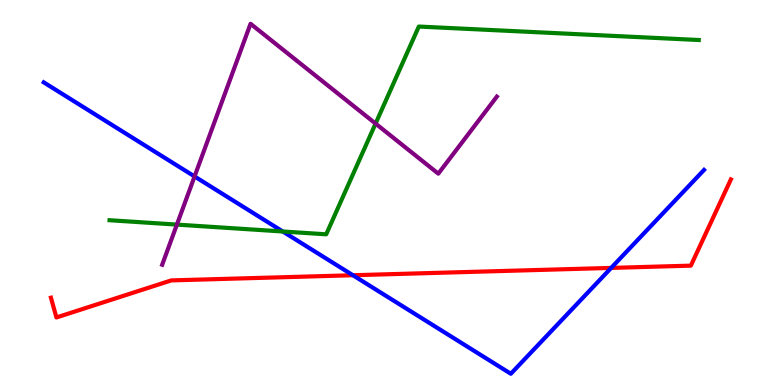[{'lines': ['blue', 'red'], 'intersections': [{'x': 4.55, 'y': 2.85}, {'x': 7.89, 'y': 3.04}]}, {'lines': ['green', 'red'], 'intersections': []}, {'lines': ['purple', 'red'], 'intersections': []}, {'lines': ['blue', 'green'], 'intersections': [{'x': 3.65, 'y': 3.99}]}, {'lines': ['blue', 'purple'], 'intersections': [{'x': 2.51, 'y': 5.42}]}, {'lines': ['green', 'purple'], 'intersections': [{'x': 2.28, 'y': 4.17}, {'x': 4.85, 'y': 6.79}]}]